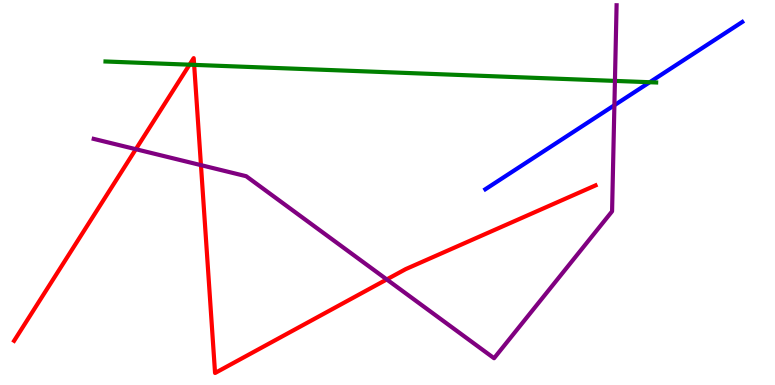[{'lines': ['blue', 'red'], 'intersections': []}, {'lines': ['green', 'red'], 'intersections': [{'x': 2.45, 'y': 8.32}, {'x': 2.51, 'y': 8.32}]}, {'lines': ['purple', 'red'], 'intersections': [{'x': 1.75, 'y': 6.12}, {'x': 2.59, 'y': 5.71}, {'x': 4.99, 'y': 2.74}]}, {'lines': ['blue', 'green'], 'intersections': [{'x': 8.38, 'y': 7.86}]}, {'lines': ['blue', 'purple'], 'intersections': [{'x': 7.93, 'y': 7.27}]}, {'lines': ['green', 'purple'], 'intersections': [{'x': 7.93, 'y': 7.9}]}]